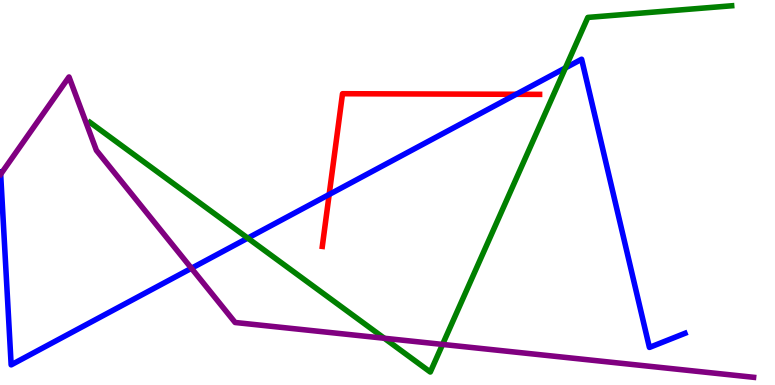[{'lines': ['blue', 'red'], 'intersections': [{'x': 4.25, 'y': 4.95}, {'x': 6.66, 'y': 7.55}]}, {'lines': ['green', 'red'], 'intersections': []}, {'lines': ['purple', 'red'], 'intersections': []}, {'lines': ['blue', 'green'], 'intersections': [{'x': 3.2, 'y': 3.82}, {'x': 7.3, 'y': 8.24}]}, {'lines': ['blue', 'purple'], 'intersections': [{'x': 0.00851, 'y': 5.47}, {'x': 2.47, 'y': 3.03}]}, {'lines': ['green', 'purple'], 'intersections': [{'x': 4.96, 'y': 1.21}, {'x': 5.71, 'y': 1.05}]}]